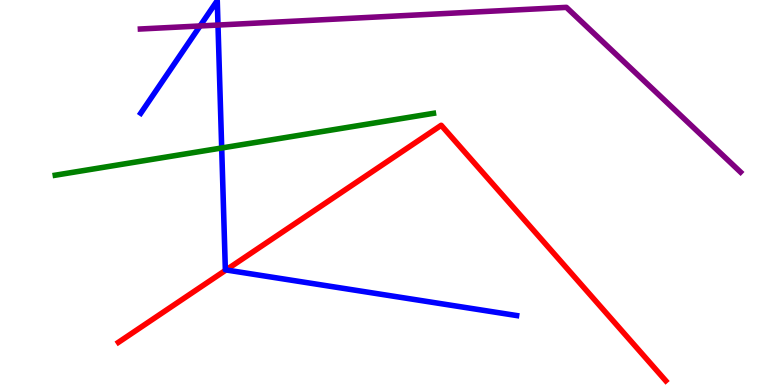[{'lines': ['blue', 'red'], 'intersections': [{'x': 2.92, 'y': 2.99}]}, {'lines': ['green', 'red'], 'intersections': []}, {'lines': ['purple', 'red'], 'intersections': []}, {'lines': ['blue', 'green'], 'intersections': [{'x': 2.86, 'y': 6.16}]}, {'lines': ['blue', 'purple'], 'intersections': [{'x': 2.58, 'y': 9.33}, {'x': 2.81, 'y': 9.35}]}, {'lines': ['green', 'purple'], 'intersections': []}]